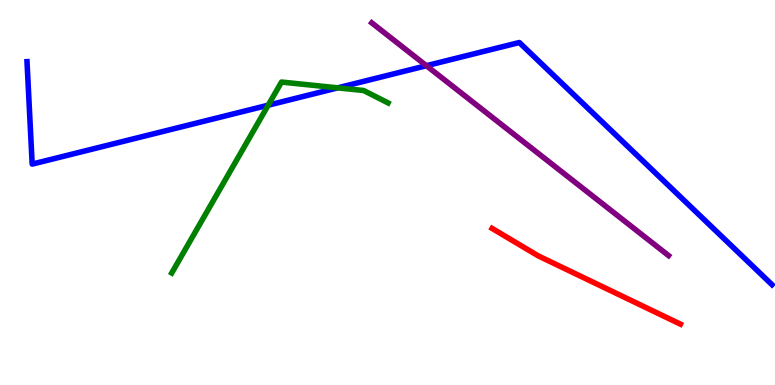[{'lines': ['blue', 'red'], 'intersections': []}, {'lines': ['green', 'red'], 'intersections': []}, {'lines': ['purple', 'red'], 'intersections': []}, {'lines': ['blue', 'green'], 'intersections': [{'x': 3.46, 'y': 7.27}, {'x': 4.36, 'y': 7.72}]}, {'lines': ['blue', 'purple'], 'intersections': [{'x': 5.5, 'y': 8.29}]}, {'lines': ['green', 'purple'], 'intersections': []}]